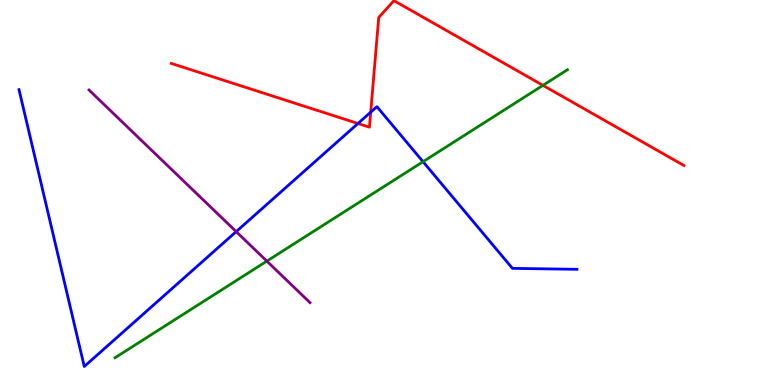[{'lines': ['blue', 'red'], 'intersections': [{'x': 4.62, 'y': 6.79}, {'x': 4.78, 'y': 7.09}]}, {'lines': ['green', 'red'], 'intersections': [{'x': 7.01, 'y': 7.78}]}, {'lines': ['purple', 'red'], 'intersections': []}, {'lines': ['blue', 'green'], 'intersections': [{'x': 5.46, 'y': 5.8}]}, {'lines': ['blue', 'purple'], 'intersections': [{'x': 3.05, 'y': 3.98}]}, {'lines': ['green', 'purple'], 'intersections': [{'x': 3.44, 'y': 3.22}]}]